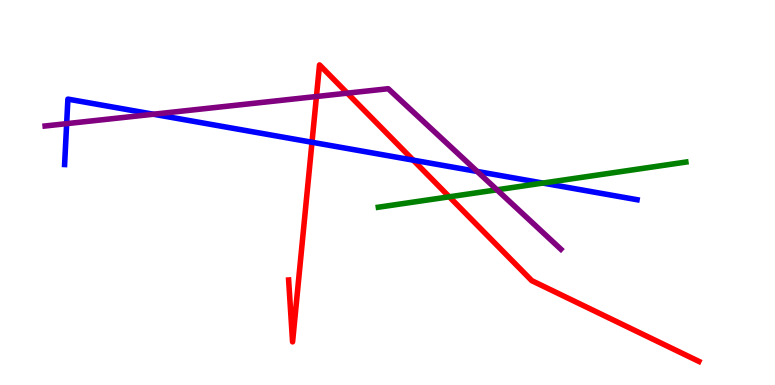[{'lines': ['blue', 'red'], 'intersections': [{'x': 4.03, 'y': 6.31}, {'x': 5.33, 'y': 5.84}]}, {'lines': ['green', 'red'], 'intersections': [{'x': 5.8, 'y': 4.89}]}, {'lines': ['purple', 'red'], 'intersections': [{'x': 4.08, 'y': 7.49}, {'x': 4.48, 'y': 7.58}]}, {'lines': ['blue', 'green'], 'intersections': [{'x': 7.01, 'y': 5.25}]}, {'lines': ['blue', 'purple'], 'intersections': [{'x': 0.86, 'y': 6.79}, {'x': 1.98, 'y': 7.03}, {'x': 6.16, 'y': 5.55}]}, {'lines': ['green', 'purple'], 'intersections': [{'x': 6.41, 'y': 5.07}]}]